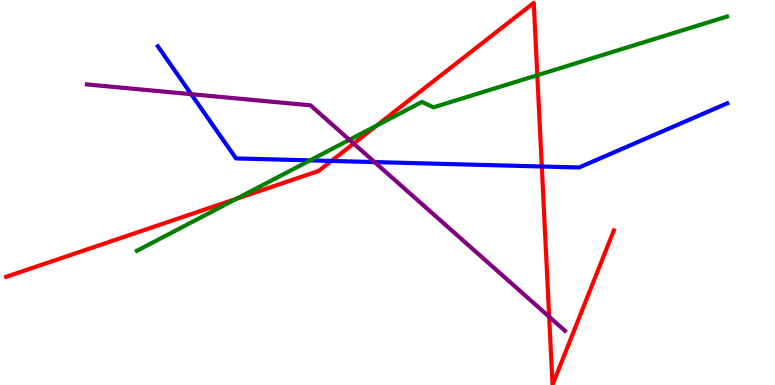[{'lines': ['blue', 'red'], 'intersections': [{'x': 4.28, 'y': 5.82}, {'x': 6.99, 'y': 5.68}]}, {'lines': ['green', 'red'], 'intersections': [{'x': 3.05, 'y': 4.84}, {'x': 4.86, 'y': 6.74}, {'x': 6.93, 'y': 8.05}]}, {'lines': ['purple', 'red'], 'intersections': [{'x': 4.56, 'y': 6.27}, {'x': 7.09, 'y': 1.77}]}, {'lines': ['blue', 'green'], 'intersections': [{'x': 4.0, 'y': 5.83}]}, {'lines': ['blue', 'purple'], 'intersections': [{'x': 2.47, 'y': 7.55}, {'x': 4.83, 'y': 5.79}]}, {'lines': ['green', 'purple'], 'intersections': [{'x': 4.51, 'y': 6.37}]}]